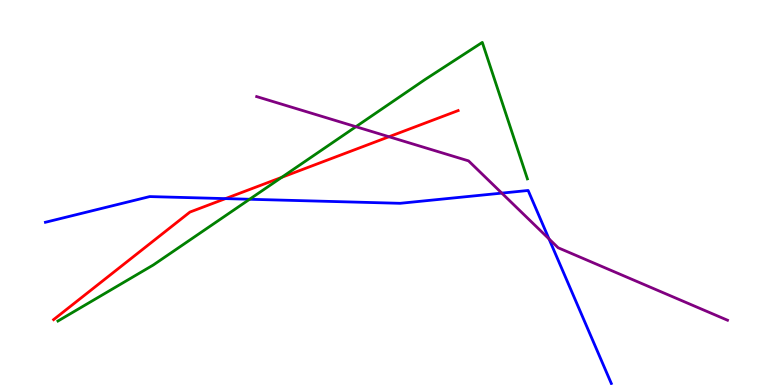[{'lines': ['blue', 'red'], 'intersections': [{'x': 2.91, 'y': 4.84}]}, {'lines': ['green', 'red'], 'intersections': [{'x': 3.63, 'y': 5.39}]}, {'lines': ['purple', 'red'], 'intersections': [{'x': 5.02, 'y': 6.45}]}, {'lines': ['blue', 'green'], 'intersections': [{'x': 3.22, 'y': 4.82}]}, {'lines': ['blue', 'purple'], 'intersections': [{'x': 6.47, 'y': 4.98}, {'x': 7.08, 'y': 3.8}]}, {'lines': ['green', 'purple'], 'intersections': [{'x': 4.59, 'y': 6.71}]}]